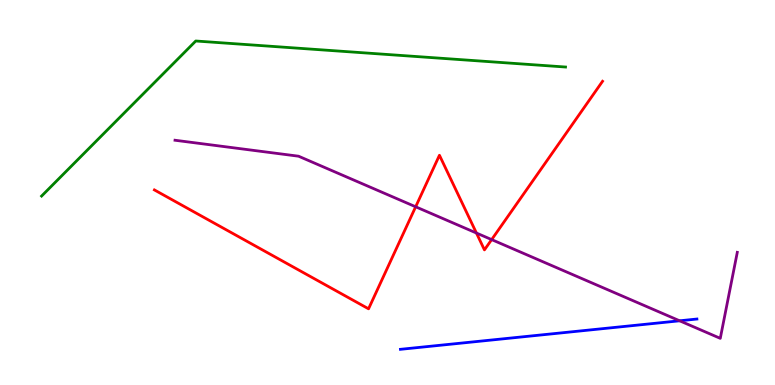[{'lines': ['blue', 'red'], 'intersections': []}, {'lines': ['green', 'red'], 'intersections': []}, {'lines': ['purple', 'red'], 'intersections': [{'x': 5.36, 'y': 4.63}, {'x': 6.15, 'y': 3.95}, {'x': 6.34, 'y': 3.78}]}, {'lines': ['blue', 'green'], 'intersections': []}, {'lines': ['blue', 'purple'], 'intersections': [{'x': 8.77, 'y': 1.67}]}, {'lines': ['green', 'purple'], 'intersections': []}]